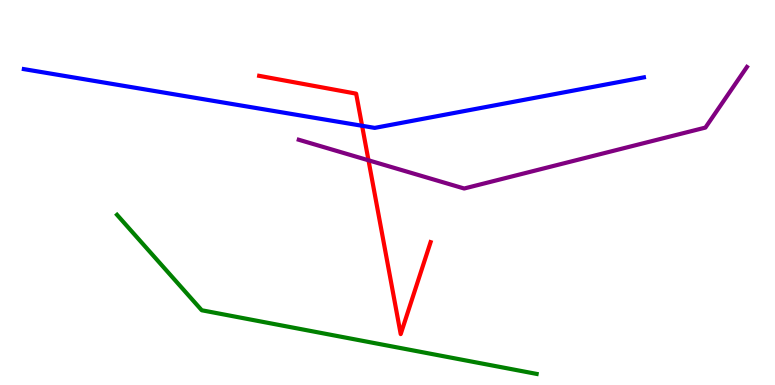[{'lines': ['blue', 'red'], 'intersections': [{'x': 4.67, 'y': 6.73}]}, {'lines': ['green', 'red'], 'intersections': []}, {'lines': ['purple', 'red'], 'intersections': [{'x': 4.75, 'y': 5.84}]}, {'lines': ['blue', 'green'], 'intersections': []}, {'lines': ['blue', 'purple'], 'intersections': []}, {'lines': ['green', 'purple'], 'intersections': []}]